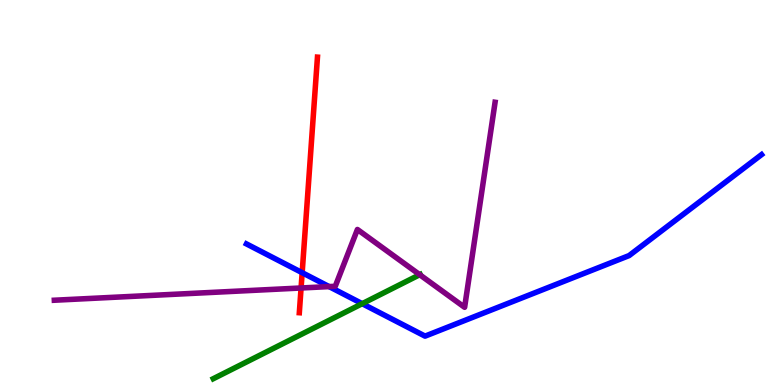[{'lines': ['blue', 'red'], 'intersections': [{'x': 3.9, 'y': 2.92}]}, {'lines': ['green', 'red'], 'intersections': []}, {'lines': ['purple', 'red'], 'intersections': [{'x': 3.88, 'y': 2.52}]}, {'lines': ['blue', 'green'], 'intersections': [{'x': 4.67, 'y': 2.11}]}, {'lines': ['blue', 'purple'], 'intersections': [{'x': 4.25, 'y': 2.56}]}, {'lines': ['green', 'purple'], 'intersections': [{'x': 5.42, 'y': 2.86}]}]